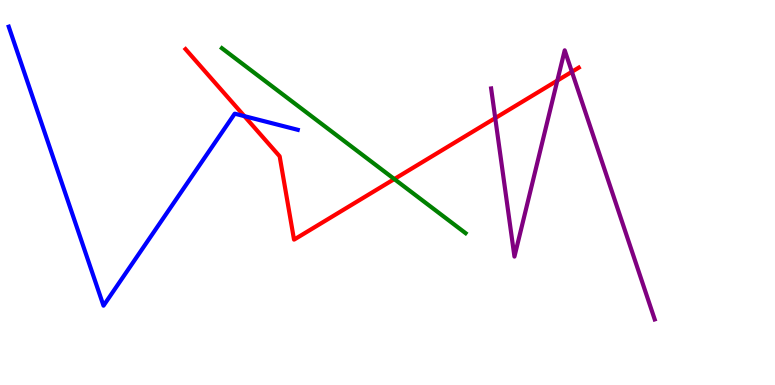[{'lines': ['blue', 'red'], 'intersections': [{'x': 3.15, 'y': 6.98}]}, {'lines': ['green', 'red'], 'intersections': [{'x': 5.09, 'y': 5.35}]}, {'lines': ['purple', 'red'], 'intersections': [{'x': 6.39, 'y': 6.93}, {'x': 7.19, 'y': 7.91}, {'x': 7.38, 'y': 8.14}]}, {'lines': ['blue', 'green'], 'intersections': []}, {'lines': ['blue', 'purple'], 'intersections': []}, {'lines': ['green', 'purple'], 'intersections': []}]